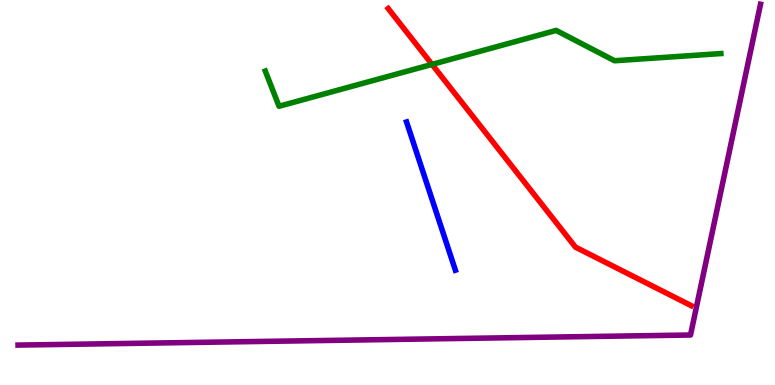[{'lines': ['blue', 'red'], 'intersections': []}, {'lines': ['green', 'red'], 'intersections': [{'x': 5.57, 'y': 8.33}]}, {'lines': ['purple', 'red'], 'intersections': []}, {'lines': ['blue', 'green'], 'intersections': []}, {'lines': ['blue', 'purple'], 'intersections': []}, {'lines': ['green', 'purple'], 'intersections': []}]